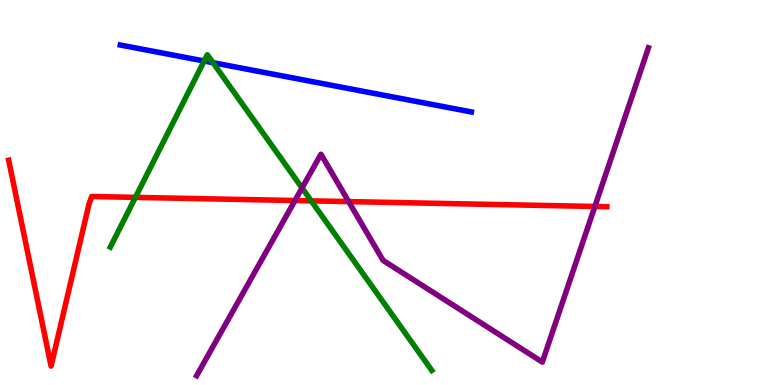[{'lines': ['blue', 'red'], 'intersections': []}, {'lines': ['green', 'red'], 'intersections': [{'x': 1.75, 'y': 4.87}, {'x': 4.02, 'y': 4.78}]}, {'lines': ['purple', 'red'], 'intersections': [{'x': 3.81, 'y': 4.79}, {'x': 4.5, 'y': 4.76}, {'x': 7.68, 'y': 4.64}]}, {'lines': ['blue', 'green'], 'intersections': [{'x': 2.63, 'y': 8.42}, {'x': 2.75, 'y': 8.37}]}, {'lines': ['blue', 'purple'], 'intersections': []}, {'lines': ['green', 'purple'], 'intersections': [{'x': 3.9, 'y': 5.12}]}]